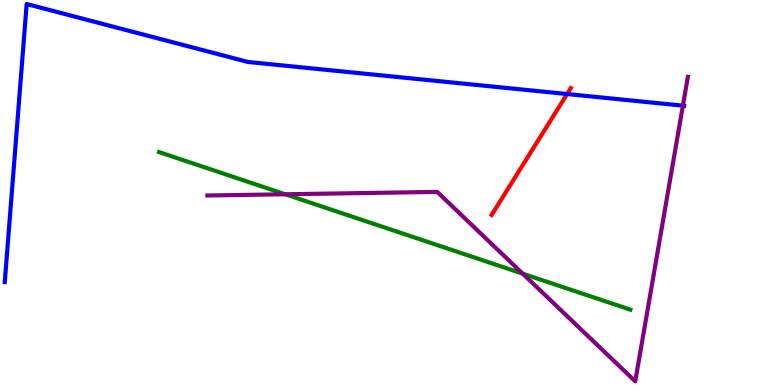[{'lines': ['blue', 'red'], 'intersections': [{'x': 7.32, 'y': 7.56}]}, {'lines': ['green', 'red'], 'intersections': []}, {'lines': ['purple', 'red'], 'intersections': []}, {'lines': ['blue', 'green'], 'intersections': []}, {'lines': ['blue', 'purple'], 'intersections': [{'x': 8.81, 'y': 7.26}]}, {'lines': ['green', 'purple'], 'intersections': [{'x': 3.68, 'y': 4.95}, {'x': 6.74, 'y': 2.89}]}]